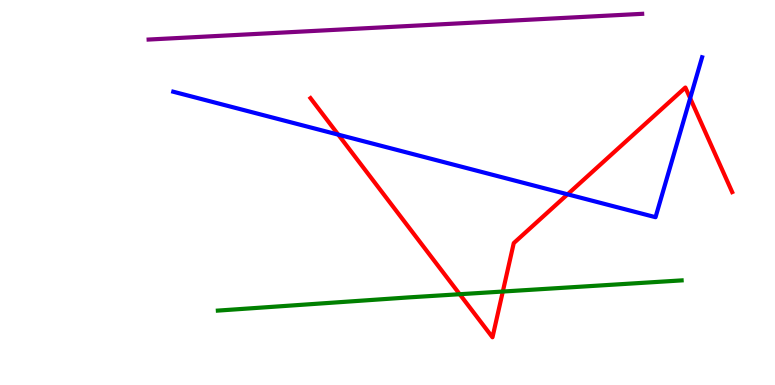[{'lines': ['blue', 'red'], 'intersections': [{'x': 4.36, 'y': 6.5}, {'x': 7.32, 'y': 4.95}, {'x': 8.91, 'y': 7.45}]}, {'lines': ['green', 'red'], 'intersections': [{'x': 5.93, 'y': 2.36}, {'x': 6.49, 'y': 2.43}]}, {'lines': ['purple', 'red'], 'intersections': []}, {'lines': ['blue', 'green'], 'intersections': []}, {'lines': ['blue', 'purple'], 'intersections': []}, {'lines': ['green', 'purple'], 'intersections': []}]